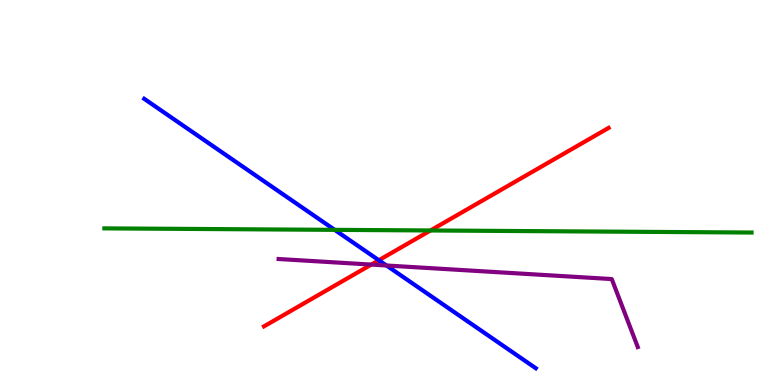[{'lines': ['blue', 'red'], 'intersections': [{'x': 4.89, 'y': 3.24}]}, {'lines': ['green', 'red'], 'intersections': [{'x': 5.55, 'y': 4.01}]}, {'lines': ['purple', 'red'], 'intersections': [{'x': 4.79, 'y': 3.13}]}, {'lines': ['blue', 'green'], 'intersections': [{'x': 4.32, 'y': 4.03}]}, {'lines': ['blue', 'purple'], 'intersections': [{'x': 4.99, 'y': 3.1}]}, {'lines': ['green', 'purple'], 'intersections': []}]